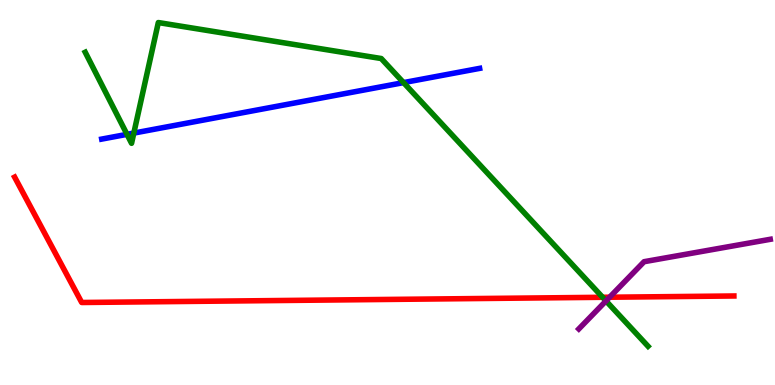[{'lines': ['blue', 'red'], 'intersections': []}, {'lines': ['green', 'red'], 'intersections': [{'x': 7.78, 'y': 2.28}]}, {'lines': ['purple', 'red'], 'intersections': [{'x': 7.87, 'y': 2.28}]}, {'lines': ['blue', 'green'], 'intersections': [{'x': 1.64, 'y': 6.51}, {'x': 1.73, 'y': 6.54}, {'x': 5.21, 'y': 7.85}]}, {'lines': ['blue', 'purple'], 'intersections': []}, {'lines': ['green', 'purple'], 'intersections': [{'x': 7.82, 'y': 2.18}]}]